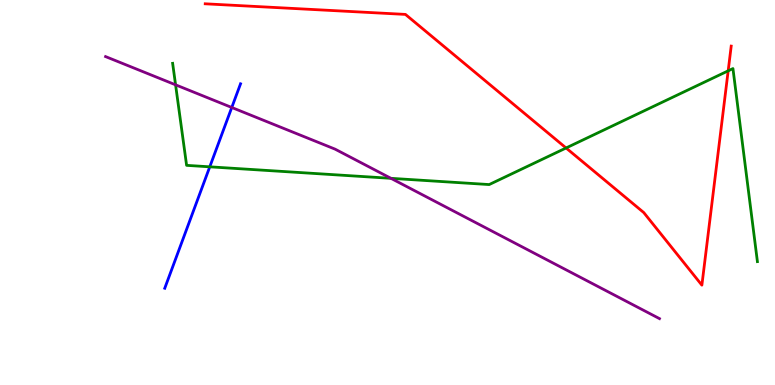[{'lines': ['blue', 'red'], 'intersections': []}, {'lines': ['green', 'red'], 'intersections': [{'x': 7.3, 'y': 6.16}, {'x': 9.4, 'y': 8.16}]}, {'lines': ['purple', 'red'], 'intersections': []}, {'lines': ['blue', 'green'], 'intersections': [{'x': 2.71, 'y': 5.67}]}, {'lines': ['blue', 'purple'], 'intersections': [{'x': 2.99, 'y': 7.21}]}, {'lines': ['green', 'purple'], 'intersections': [{'x': 2.27, 'y': 7.8}, {'x': 5.04, 'y': 5.37}]}]